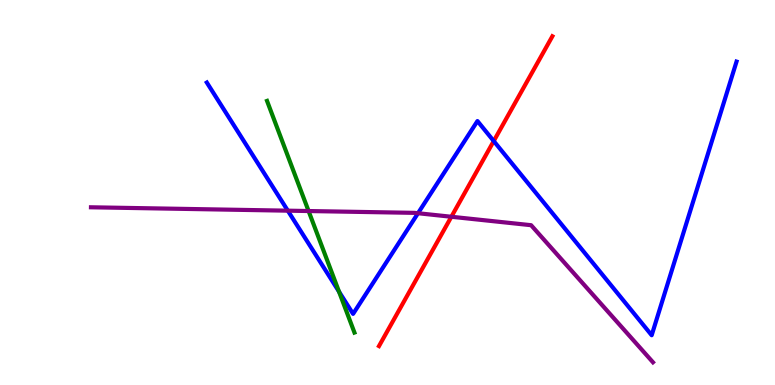[{'lines': ['blue', 'red'], 'intersections': [{'x': 6.37, 'y': 6.34}]}, {'lines': ['green', 'red'], 'intersections': []}, {'lines': ['purple', 'red'], 'intersections': [{'x': 5.82, 'y': 4.37}]}, {'lines': ['blue', 'green'], 'intersections': [{'x': 4.37, 'y': 2.42}]}, {'lines': ['blue', 'purple'], 'intersections': [{'x': 3.71, 'y': 4.53}, {'x': 5.39, 'y': 4.46}]}, {'lines': ['green', 'purple'], 'intersections': [{'x': 3.98, 'y': 4.52}]}]